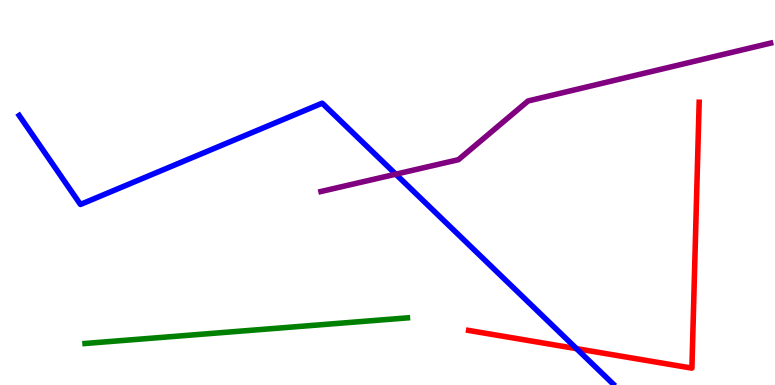[{'lines': ['blue', 'red'], 'intersections': [{'x': 7.44, 'y': 0.944}]}, {'lines': ['green', 'red'], 'intersections': []}, {'lines': ['purple', 'red'], 'intersections': []}, {'lines': ['blue', 'green'], 'intersections': []}, {'lines': ['blue', 'purple'], 'intersections': [{'x': 5.11, 'y': 5.48}]}, {'lines': ['green', 'purple'], 'intersections': []}]